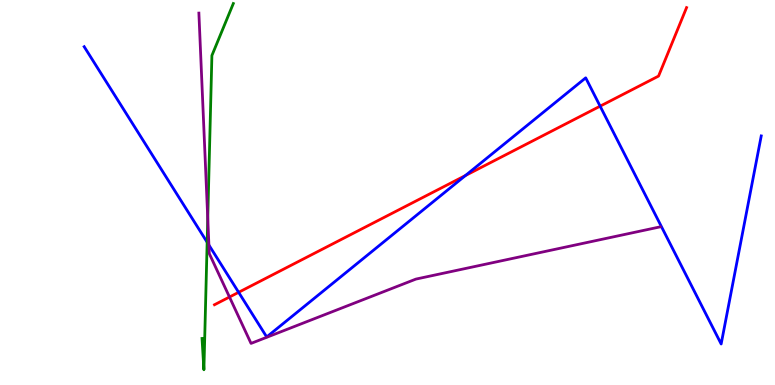[{'lines': ['blue', 'red'], 'intersections': [{'x': 3.08, 'y': 2.41}, {'x': 6.01, 'y': 5.44}, {'x': 7.74, 'y': 7.24}]}, {'lines': ['green', 'red'], 'intersections': []}, {'lines': ['purple', 'red'], 'intersections': [{'x': 2.96, 'y': 2.29}]}, {'lines': ['blue', 'green'], 'intersections': [{'x': 2.67, 'y': 3.71}]}, {'lines': ['blue', 'purple'], 'intersections': [{'x': 2.7, 'y': 3.64}]}, {'lines': ['green', 'purple'], 'intersections': [{'x': 2.68, 'y': 4.33}]}]